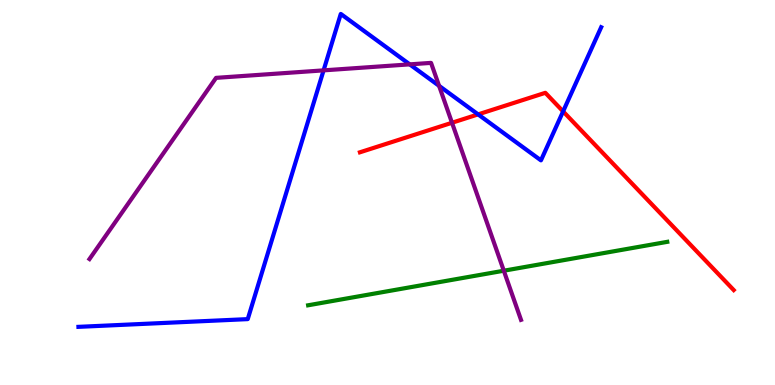[{'lines': ['blue', 'red'], 'intersections': [{'x': 6.17, 'y': 7.03}, {'x': 7.27, 'y': 7.11}]}, {'lines': ['green', 'red'], 'intersections': []}, {'lines': ['purple', 'red'], 'intersections': [{'x': 5.83, 'y': 6.81}]}, {'lines': ['blue', 'green'], 'intersections': []}, {'lines': ['blue', 'purple'], 'intersections': [{'x': 4.18, 'y': 8.17}, {'x': 5.29, 'y': 8.33}, {'x': 5.67, 'y': 7.77}]}, {'lines': ['green', 'purple'], 'intersections': [{'x': 6.5, 'y': 2.97}]}]